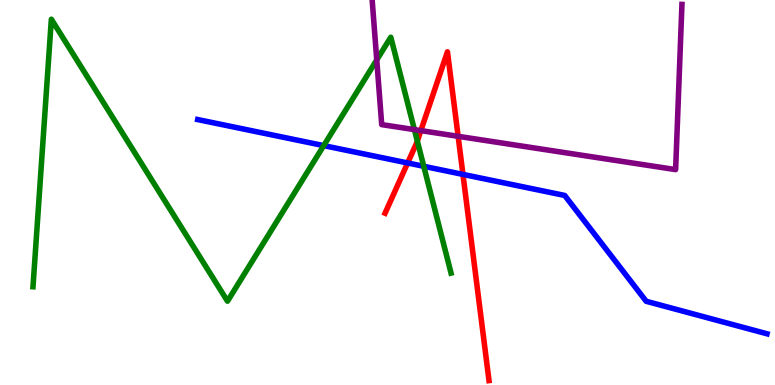[{'lines': ['blue', 'red'], 'intersections': [{'x': 5.26, 'y': 5.77}, {'x': 5.97, 'y': 5.47}]}, {'lines': ['green', 'red'], 'intersections': [{'x': 5.38, 'y': 6.34}]}, {'lines': ['purple', 'red'], 'intersections': [{'x': 5.43, 'y': 6.61}, {'x': 5.91, 'y': 6.46}]}, {'lines': ['blue', 'green'], 'intersections': [{'x': 4.18, 'y': 6.22}, {'x': 5.47, 'y': 5.68}]}, {'lines': ['blue', 'purple'], 'intersections': []}, {'lines': ['green', 'purple'], 'intersections': [{'x': 4.86, 'y': 8.44}, {'x': 5.35, 'y': 6.63}]}]